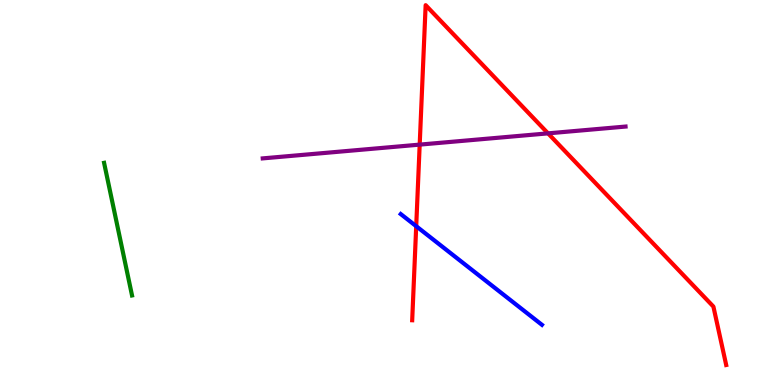[{'lines': ['blue', 'red'], 'intersections': [{'x': 5.37, 'y': 4.12}]}, {'lines': ['green', 'red'], 'intersections': []}, {'lines': ['purple', 'red'], 'intersections': [{'x': 5.42, 'y': 6.24}, {'x': 7.07, 'y': 6.54}]}, {'lines': ['blue', 'green'], 'intersections': []}, {'lines': ['blue', 'purple'], 'intersections': []}, {'lines': ['green', 'purple'], 'intersections': []}]